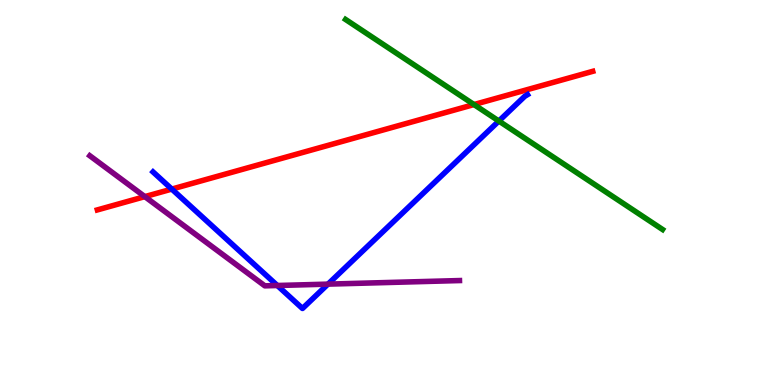[{'lines': ['blue', 'red'], 'intersections': [{'x': 2.22, 'y': 5.09}]}, {'lines': ['green', 'red'], 'intersections': [{'x': 6.12, 'y': 7.28}]}, {'lines': ['purple', 'red'], 'intersections': [{'x': 1.87, 'y': 4.89}]}, {'lines': ['blue', 'green'], 'intersections': [{'x': 6.44, 'y': 6.86}]}, {'lines': ['blue', 'purple'], 'intersections': [{'x': 3.58, 'y': 2.58}, {'x': 4.23, 'y': 2.62}]}, {'lines': ['green', 'purple'], 'intersections': []}]